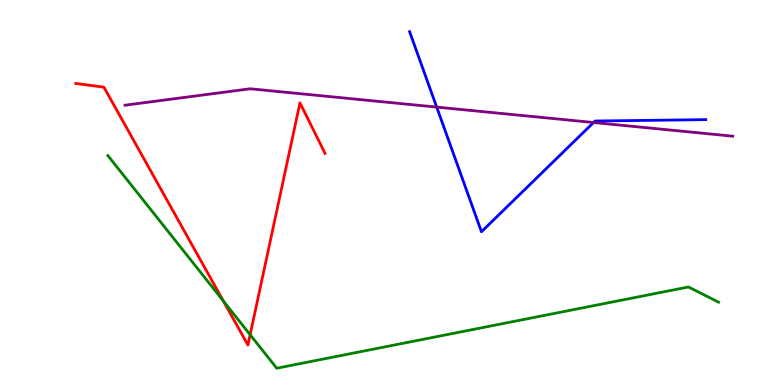[{'lines': ['blue', 'red'], 'intersections': []}, {'lines': ['green', 'red'], 'intersections': [{'x': 2.88, 'y': 2.18}, {'x': 3.23, 'y': 1.31}]}, {'lines': ['purple', 'red'], 'intersections': []}, {'lines': ['blue', 'green'], 'intersections': []}, {'lines': ['blue', 'purple'], 'intersections': [{'x': 5.63, 'y': 7.22}, {'x': 7.66, 'y': 6.82}]}, {'lines': ['green', 'purple'], 'intersections': []}]